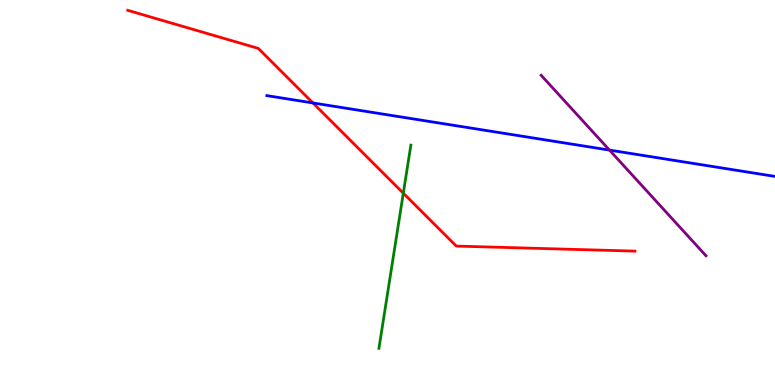[{'lines': ['blue', 'red'], 'intersections': [{'x': 4.04, 'y': 7.33}]}, {'lines': ['green', 'red'], 'intersections': [{'x': 5.2, 'y': 4.98}]}, {'lines': ['purple', 'red'], 'intersections': []}, {'lines': ['blue', 'green'], 'intersections': []}, {'lines': ['blue', 'purple'], 'intersections': [{'x': 7.86, 'y': 6.1}]}, {'lines': ['green', 'purple'], 'intersections': []}]